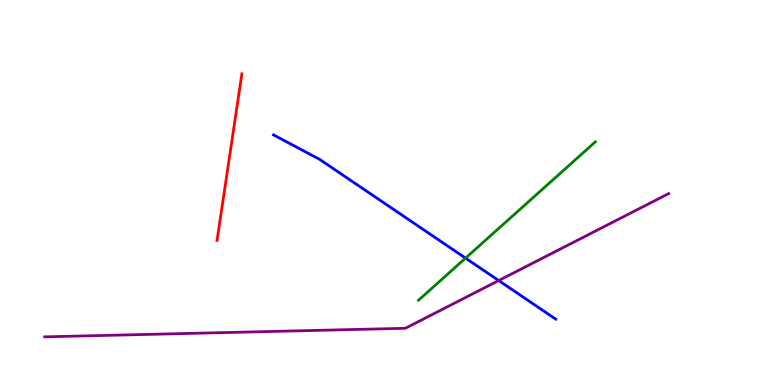[{'lines': ['blue', 'red'], 'intersections': []}, {'lines': ['green', 'red'], 'intersections': []}, {'lines': ['purple', 'red'], 'intersections': []}, {'lines': ['blue', 'green'], 'intersections': [{'x': 6.01, 'y': 3.3}]}, {'lines': ['blue', 'purple'], 'intersections': [{'x': 6.43, 'y': 2.71}]}, {'lines': ['green', 'purple'], 'intersections': []}]